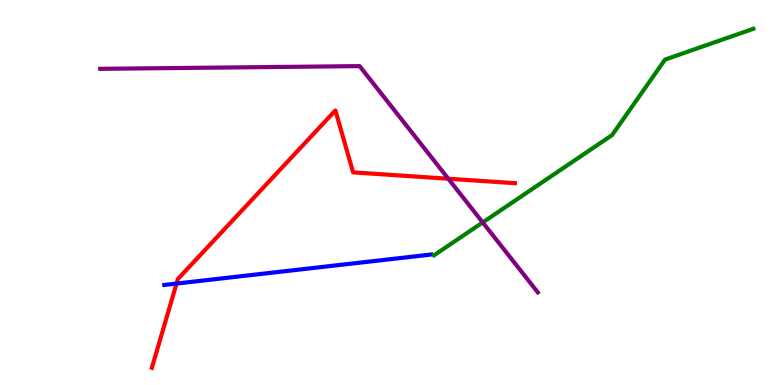[{'lines': ['blue', 'red'], 'intersections': [{'x': 2.28, 'y': 2.63}]}, {'lines': ['green', 'red'], 'intersections': []}, {'lines': ['purple', 'red'], 'intersections': [{'x': 5.78, 'y': 5.36}]}, {'lines': ['blue', 'green'], 'intersections': []}, {'lines': ['blue', 'purple'], 'intersections': []}, {'lines': ['green', 'purple'], 'intersections': [{'x': 6.23, 'y': 4.22}]}]